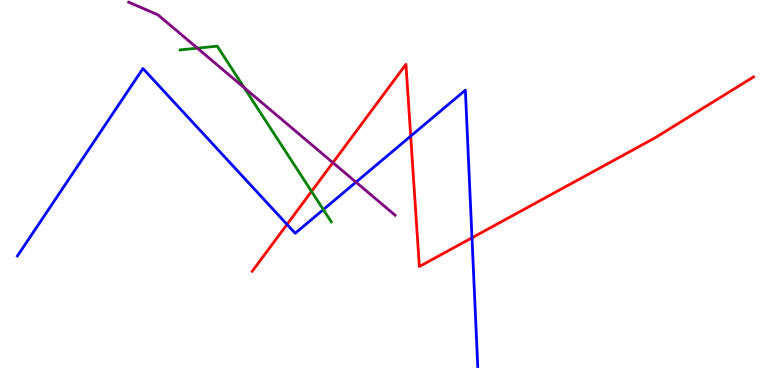[{'lines': ['blue', 'red'], 'intersections': [{'x': 3.7, 'y': 4.17}, {'x': 5.3, 'y': 6.46}, {'x': 6.09, 'y': 3.82}]}, {'lines': ['green', 'red'], 'intersections': [{'x': 4.02, 'y': 5.03}]}, {'lines': ['purple', 'red'], 'intersections': [{'x': 4.3, 'y': 5.78}]}, {'lines': ['blue', 'green'], 'intersections': [{'x': 4.17, 'y': 4.56}]}, {'lines': ['blue', 'purple'], 'intersections': [{'x': 4.59, 'y': 5.27}]}, {'lines': ['green', 'purple'], 'intersections': [{'x': 2.55, 'y': 8.75}, {'x': 3.15, 'y': 7.72}]}]